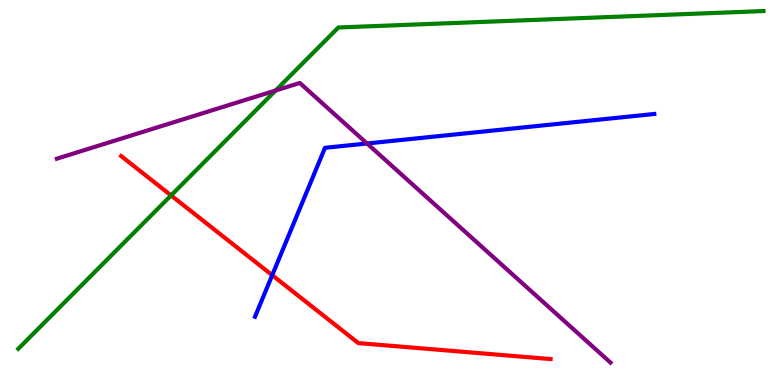[{'lines': ['blue', 'red'], 'intersections': [{'x': 3.51, 'y': 2.85}]}, {'lines': ['green', 'red'], 'intersections': [{'x': 2.21, 'y': 4.92}]}, {'lines': ['purple', 'red'], 'intersections': []}, {'lines': ['blue', 'green'], 'intersections': []}, {'lines': ['blue', 'purple'], 'intersections': [{'x': 4.74, 'y': 6.27}]}, {'lines': ['green', 'purple'], 'intersections': [{'x': 3.56, 'y': 7.65}]}]